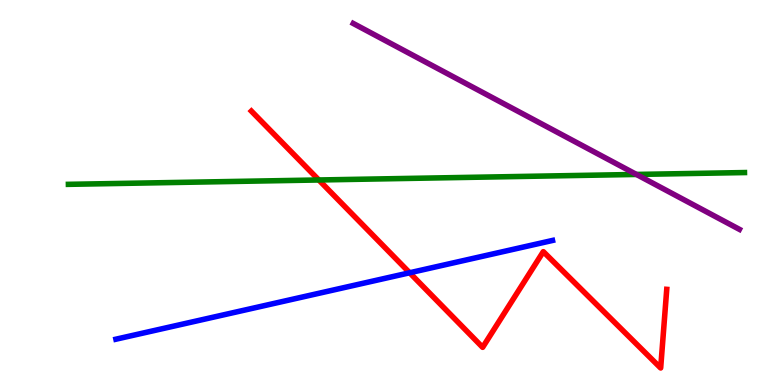[{'lines': ['blue', 'red'], 'intersections': [{'x': 5.29, 'y': 2.92}]}, {'lines': ['green', 'red'], 'intersections': [{'x': 4.11, 'y': 5.33}]}, {'lines': ['purple', 'red'], 'intersections': []}, {'lines': ['blue', 'green'], 'intersections': []}, {'lines': ['blue', 'purple'], 'intersections': []}, {'lines': ['green', 'purple'], 'intersections': [{'x': 8.21, 'y': 5.47}]}]